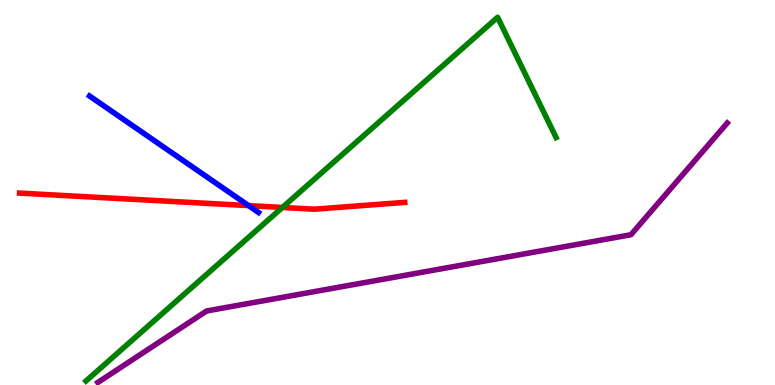[{'lines': ['blue', 'red'], 'intersections': [{'x': 3.21, 'y': 4.66}]}, {'lines': ['green', 'red'], 'intersections': [{'x': 3.64, 'y': 4.61}]}, {'lines': ['purple', 'red'], 'intersections': []}, {'lines': ['blue', 'green'], 'intersections': []}, {'lines': ['blue', 'purple'], 'intersections': []}, {'lines': ['green', 'purple'], 'intersections': []}]